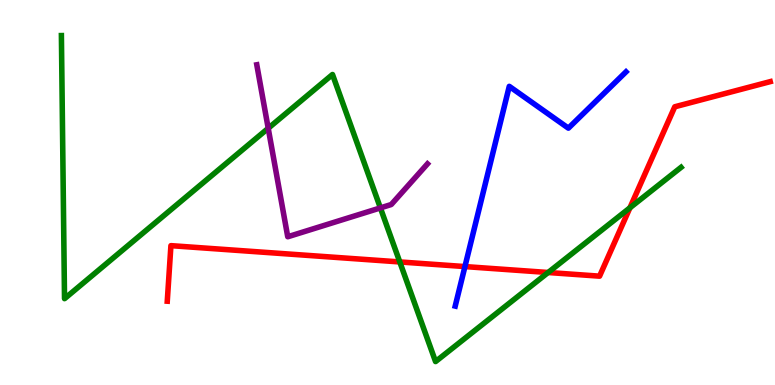[{'lines': ['blue', 'red'], 'intersections': [{'x': 6.0, 'y': 3.08}]}, {'lines': ['green', 'red'], 'intersections': [{'x': 5.16, 'y': 3.2}, {'x': 7.07, 'y': 2.92}, {'x': 8.13, 'y': 4.6}]}, {'lines': ['purple', 'red'], 'intersections': []}, {'lines': ['blue', 'green'], 'intersections': []}, {'lines': ['blue', 'purple'], 'intersections': []}, {'lines': ['green', 'purple'], 'intersections': [{'x': 3.46, 'y': 6.67}, {'x': 4.91, 'y': 4.6}]}]